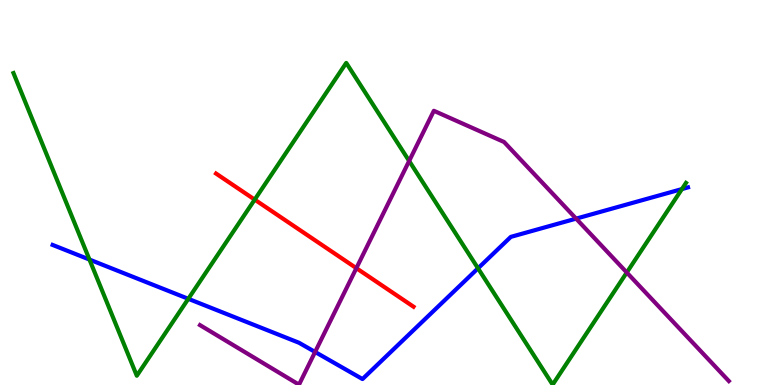[{'lines': ['blue', 'red'], 'intersections': []}, {'lines': ['green', 'red'], 'intersections': [{'x': 3.29, 'y': 4.81}]}, {'lines': ['purple', 'red'], 'intersections': [{'x': 4.6, 'y': 3.03}]}, {'lines': ['blue', 'green'], 'intersections': [{'x': 1.15, 'y': 3.26}, {'x': 2.43, 'y': 2.24}, {'x': 6.17, 'y': 3.03}, {'x': 8.8, 'y': 5.09}]}, {'lines': ['blue', 'purple'], 'intersections': [{'x': 4.07, 'y': 0.858}, {'x': 7.43, 'y': 4.32}]}, {'lines': ['green', 'purple'], 'intersections': [{'x': 5.28, 'y': 5.82}, {'x': 8.09, 'y': 2.92}]}]